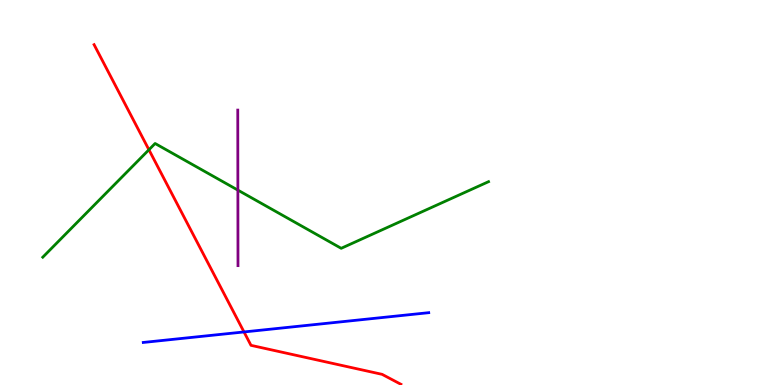[{'lines': ['blue', 'red'], 'intersections': [{'x': 3.15, 'y': 1.38}]}, {'lines': ['green', 'red'], 'intersections': [{'x': 1.92, 'y': 6.11}]}, {'lines': ['purple', 'red'], 'intersections': []}, {'lines': ['blue', 'green'], 'intersections': []}, {'lines': ['blue', 'purple'], 'intersections': []}, {'lines': ['green', 'purple'], 'intersections': [{'x': 3.07, 'y': 5.06}]}]